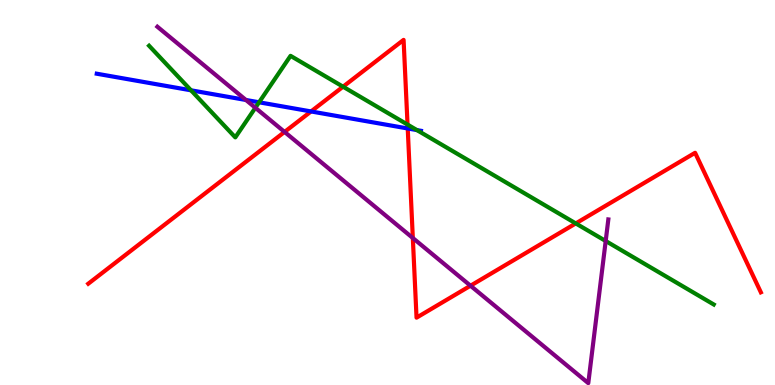[{'lines': ['blue', 'red'], 'intersections': [{'x': 4.01, 'y': 7.11}, {'x': 5.26, 'y': 6.66}]}, {'lines': ['green', 'red'], 'intersections': [{'x': 4.43, 'y': 7.75}, {'x': 5.26, 'y': 6.76}, {'x': 7.43, 'y': 4.2}]}, {'lines': ['purple', 'red'], 'intersections': [{'x': 3.67, 'y': 6.57}, {'x': 5.33, 'y': 3.82}, {'x': 6.07, 'y': 2.58}]}, {'lines': ['blue', 'green'], 'intersections': [{'x': 2.46, 'y': 7.65}, {'x': 3.34, 'y': 7.34}, {'x': 5.38, 'y': 6.62}]}, {'lines': ['blue', 'purple'], 'intersections': [{'x': 3.17, 'y': 7.4}]}, {'lines': ['green', 'purple'], 'intersections': [{'x': 3.3, 'y': 7.2}, {'x': 7.82, 'y': 3.74}]}]